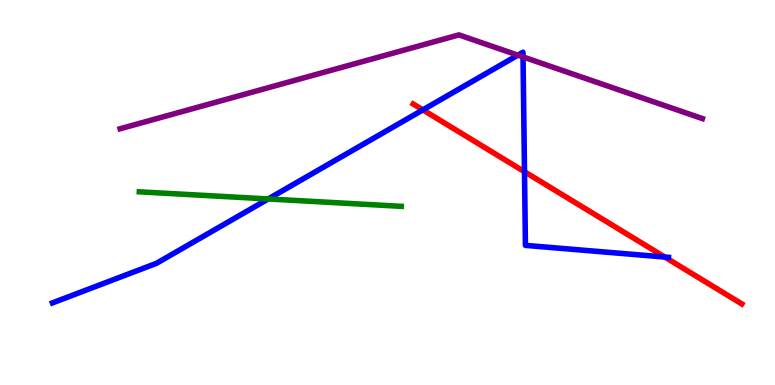[{'lines': ['blue', 'red'], 'intersections': [{'x': 5.46, 'y': 7.15}, {'x': 6.77, 'y': 5.54}, {'x': 8.58, 'y': 3.32}]}, {'lines': ['green', 'red'], 'intersections': []}, {'lines': ['purple', 'red'], 'intersections': []}, {'lines': ['blue', 'green'], 'intersections': [{'x': 3.46, 'y': 4.83}]}, {'lines': ['blue', 'purple'], 'intersections': [{'x': 6.68, 'y': 8.57}, {'x': 6.75, 'y': 8.52}]}, {'lines': ['green', 'purple'], 'intersections': []}]